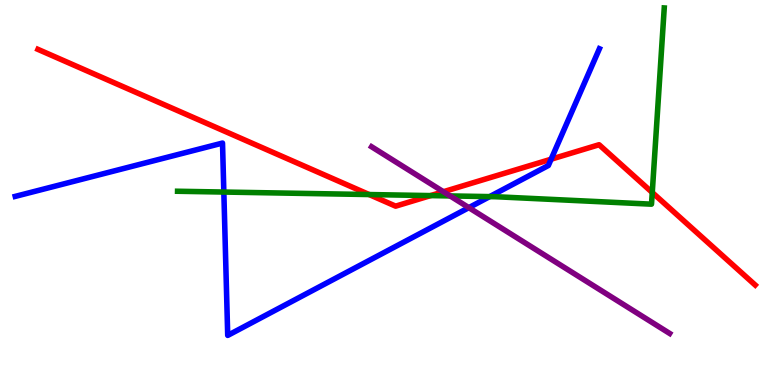[{'lines': ['blue', 'red'], 'intersections': [{'x': 7.11, 'y': 5.86}]}, {'lines': ['green', 'red'], 'intersections': [{'x': 4.76, 'y': 4.95}, {'x': 5.56, 'y': 4.92}, {'x': 8.42, 'y': 5.0}]}, {'lines': ['purple', 'red'], 'intersections': [{'x': 5.72, 'y': 5.02}]}, {'lines': ['blue', 'green'], 'intersections': [{'x': 2.89, 'y': 5.01}, {'x': 6.32, 'y': 4.89}]}, {'lines': ['blue', 'purple'], 'intersections': [{'x': 6.05, 'y': 4.61}]}, {'lines': ['green', 'purple'], 'intersections': [{'x': 5.81, 'y': 4.91}]}]